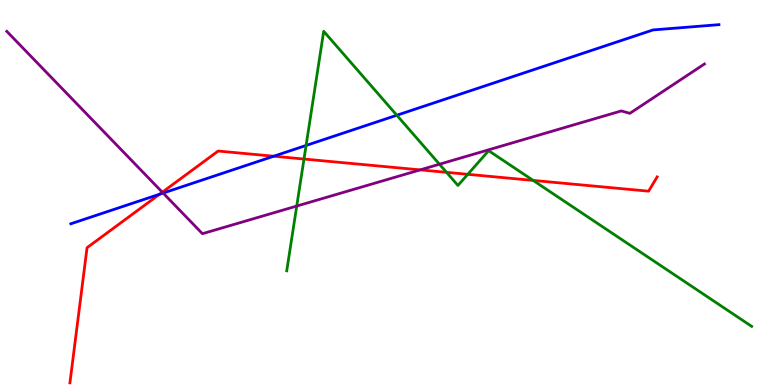[{'lines': ['blue', 'red'], 'intersections': [{'x': 2.06, 'y': 4.95}, {'x': 3.53, 'y': 5.94}]}, {'lines': ['green', 'red'], 'intersections': [{'x': 3.92, 'y': 5.87}, {'x': 5.76, 'y': 5.52}, {'x': 6.04, 'y': 5.47}, {'x': 6.88, 'y': 5.31}]}, {'lines': ['purple', 'red'], 'intersections': [{'x': 2.09, 'y': 5.01}, {'x': 5.42, 'y': 5.59}]}, {'lines': ['blue', 'green'], 'intersections': [{'x': 3.95, 'y': 6.22}, {'x': 5.12, 'y': 7.01}]}, {'lines': ['blue', 'purple'], 'intersections': [{'x': 2.1, 'y': 4.99}]}, {'lines': ['green', 'purple'], 'intersections': [{'x': 3.83, 'y': 4.65}, {'x': 5.67, 'y': 5.73}]}]